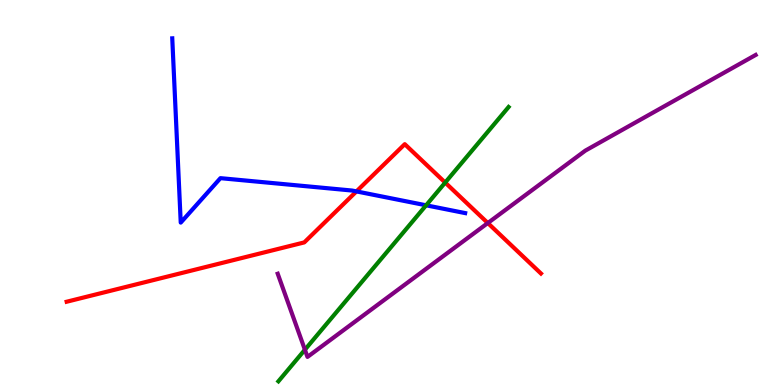[{'lines': ['blue', 'red'], 'intersections': [{'x': 4.6, 'y': 5.03}]}, {'lines': ['green', 'red'], 'intersections': [{'x': 5.74, 'y': 5.26}]}, {'lines': ['purple', 'red'], 'intersections': [{'x': 6.29, 'y': 4.21}]}, {'lines': ['blue', 'green'], 'intersections': [{'x': 5.5, 'y': 4.67}]}, {'lines': ['blue', 'purple'], 'intersections': []}, {'lines': ['green', 'purple'], 'intersections': [{'x': 3.93, 'y': 0.916}]}]